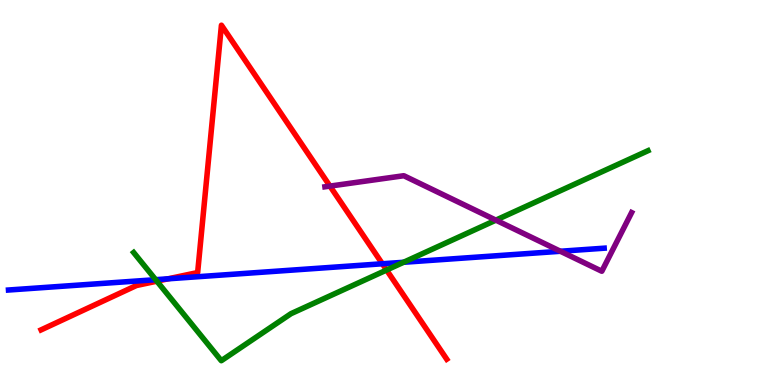[{'lines': ['blue', 'red'], 'intersections': [{'x': 2.17, 'y': 2.76}, {'x': 4.93, 'y': 3.15}]}, {'lines': ['green', 'red'], 'intersections': [{'x': 2.02, 'y': 2.7}, {'x': 4.99, 'y': 2.99}]}, {'lines': ['purple', 'red'], 'intersections': [{'x': 4.26, 'y': 5.17}]}, {'lines': ['blue', 'green'], 'intersections': [{'x': 2.01, 'y': 2.74}, {'x': 5.21, 'y': 3.19}]}, {'lines': ['blue', 'purple'], 'intersections': [{'x': 7.23, 'y': 3.47}]}, {'lines': ['green', 'purple'], 'intersections': [{'x': 6.4, 'y': 4.28}]}]